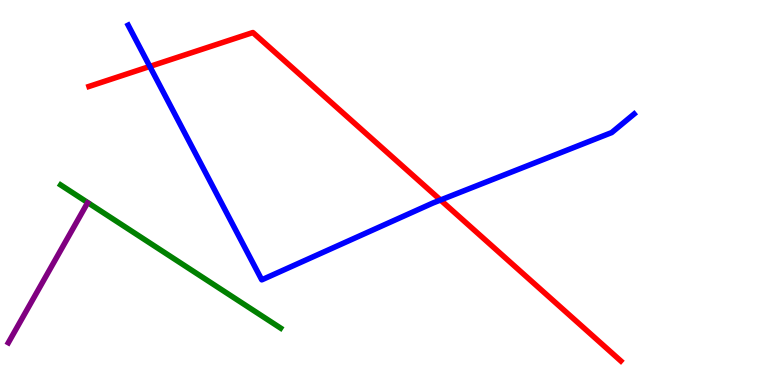[{'lines': ['blue', 'red'], 'intersections': [{'x': 1.93, 'y': 8.27}, {'x': 5.68, 'y': 4.8}]}, {'lines': ['green', 'red'], 'intersections': []}, {'lines': ['purple', 'red'], 'intersections': []}, {'lines': ['blue', 'green'], 'intersections': []}, {'lines': ['blue', 'purple'], 'intersections': []}, {'lines': ['green', 'purple'], 'intersections': []}]